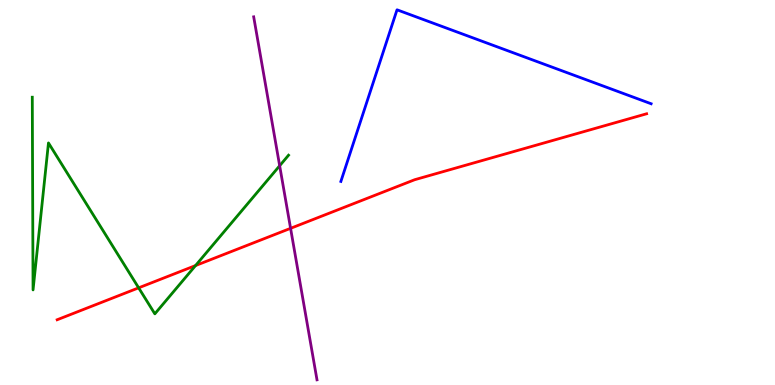[{'lines': ['blue', 'red'], 'intersections': []}, {'lines': ['green', 'red'], 'intersections': [{'x': 1.79, 'y': 2.52}, {'x': 2.52, 'y': 3.1}]}, {'lines': ['purple', 'red'], 'intersections': [{'x': 3.75, 'y': 4.07}]}, {'lines': ['blue', 'green'], 'intersections': []}, {'lines': ['blue', 'purple'], 'intersections': []}, {'lines': ['green', 'purple'], 'intersections': [{'x': 3.61, 'y': 5.69}]}]